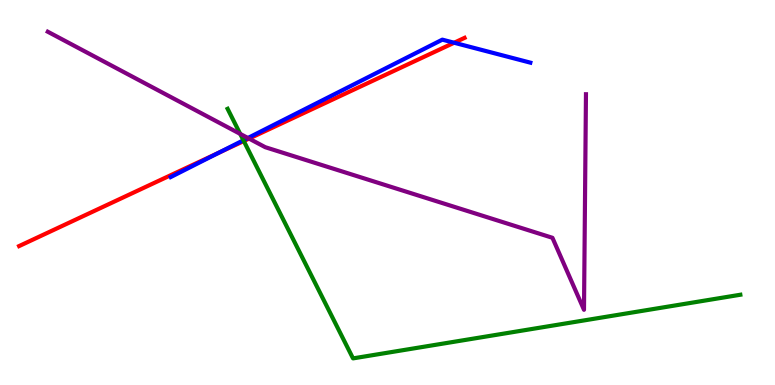[{'lines': ['blue', 'red'], 'intersections': [{'x': 2.82, 'y': 6.03}, {'x': 5.86, 'y': 8.89}]}, {'lines': ['green', 'red'], 'intersections': [{'x': 3.15, 'y': 6.34}]}, {'lines': ['purple', 'red'], 'intersections': [{'x': 3.21, 'y': 6.4}]}, {'lines': ['blue', 'green'], 'intersections': [{'x': 3.14, 'y': 6.36}]}, {'lines': ['blue', 'purple'], 'intersections': [{'x': 3.2, 'y': 6.42}]}, {'lines': ['green', 'purple'], 'intersections': [{'x': 3.1, 'y': 6.52}]}]